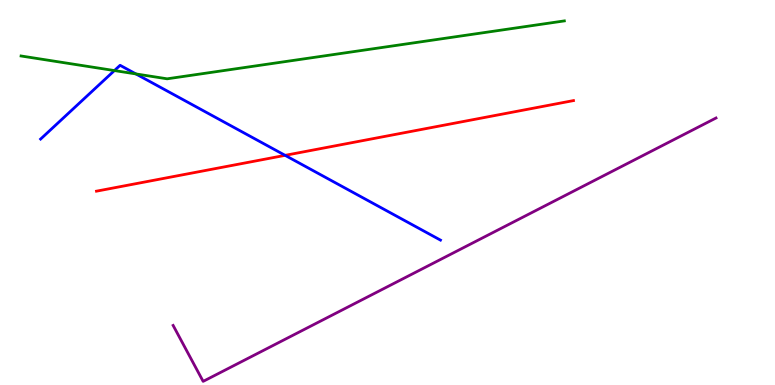[{'lines': ['blue', 'red'], 'intersections': [{'x': 3.68, 'y': 5.97}]}, {'lines': ['green', 'red'], 'intersections': []}, {'lines': ['purple', 'red'], 'intersections': []}, {'lines': ['blue', 'green'], 'intersections': [{'x': 1.48, 'y': 8.17}, {'x': 1.75, 'y': 8.08}]}, {'lines': ['blue', 'purple'], 'intersections': []}, {'lines': ['green', 'purple'], 'intersections': []}]